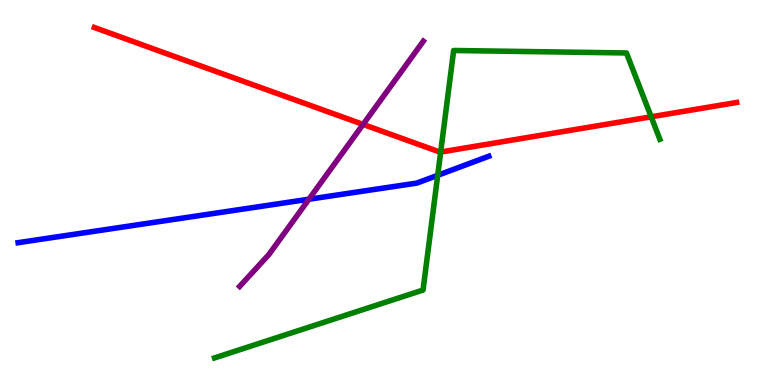[{'lines': ['blue', 'red'], 'intersections': []}, {'lines': ['green', 'red'], 'intersections': [{'x': 5.69, 'y': 6.05}, {'x': 8.4, 'y': 6.97}]}, {'lines': ['purple', 'red'], 'intersections': [{'x': 4.68, 'y': 6.77}]}, {'lines': ['blue', 'green'], 'intersections': [{'x': 5.65, 'y': 5.45}]}, {'lines': ['blue', 'purple'], 'intersections': [{'x': 3.99, 'y': 4.83}]}, {'lines': ['green', 'purple'], 'intersections': []}]